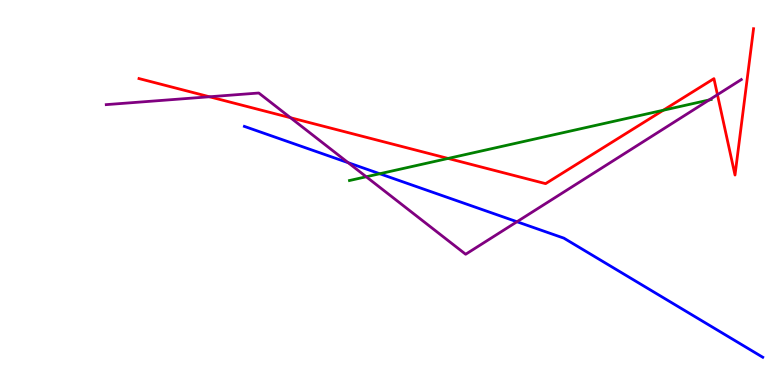[{'lines': ['blue', 'red'], 'intersections': []}, {'lines': ['green', 'red'], 'intersections': [{'x': 5.78, 'y': 5.88}, {'x': 8.56, 'y': 7.14}]}, {'lines': ['purple', 'red'], 'intersections': [{'x': 2.7, 'y': 7.49}, {'x': 3.75, 'y': 6.94}, {'x': 9.26, 'y': 7.54}]}, {'lines': ['blue', 'green'], 'intersections': [{'x': 4.9, 'y': 5.49}]}, {'lines': ['blue', 'purple'], 'intersections': [{'x': 4.49, 'y': 5.77}, {'x': 6.67, 'y': 4.24}]}, {'lines': ['green', 'purple'], 'intersections': [{'x': 4.73, 'y': 5.41}, {'x': 9.15, 'y': 7.4}]}]